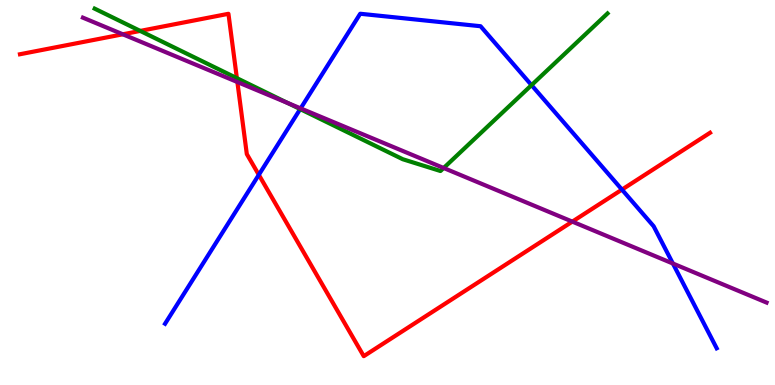[{'lines': ['blue', 'red'], 'intersections': [{'x': 3.34, 'y': 5.46}, {'x': 8.03, 'y': 5.08}]}, {'lines': ['green', 'red'], 'intersections': [{'x': 1.81, 'y': 9.2}, {'x': 3.06, 'y': 7.97}]}, {'lines': ['purple', 'red'], 'intersections': [{'x': 1.58, 'y': 9.11}, {'x': 3.06, 'y': 7.87}, {'x': 7.38, 'y': 4.24}]}, {'lines': ['blue', 'green'], 'intersections': [{'x': 3.87, 'y': 7.17}, {'x': 6.86, 'y': 7.79}]}, {'lines': ['blue', 'purple'], 'intersections': [{'x': 3.88, 'y': 7.18}, {'x': 8.68, 'y': 3.16}]}, {'lines': ['green', 'purple'], 'intersections': [{'x': 3.71, 'y': 7.32}, {'x': 5.72, 'y': 5.64}]}]